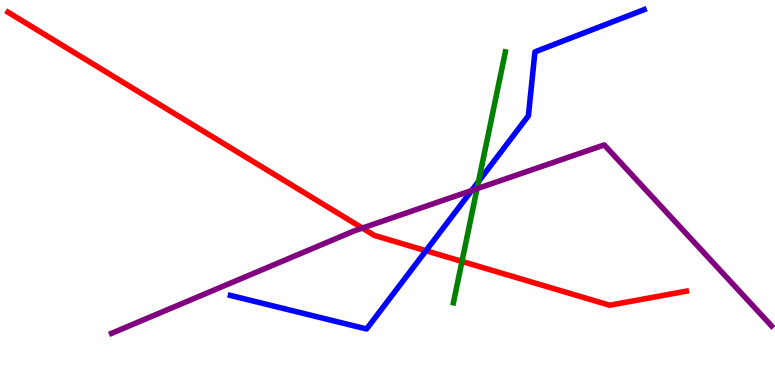[{'lines': ['blue', 'red'], 'intersections': [{'x': 5.5, 'y': 3.49}]}, {'lines': ['green', 'red'], 'intersections': [{'x': 5.96, 'y': 3.21}]}, {'lines': ['purple', 'red'], 'intersections': [{'x': 4.68, 'y': 4.08}]}, {'lines': ['blue', 'green'], 'intersections': [{'x': 6.17, 'y': 5.29}]}, {'lines': ['blue', 'purple'], 'intersections': [{'x': 6.09, 'y': 5.05}]}, {'lines': ['green', 'purple'], 'intersections': [{'x': 6.16, 'y': 5.1}]}]